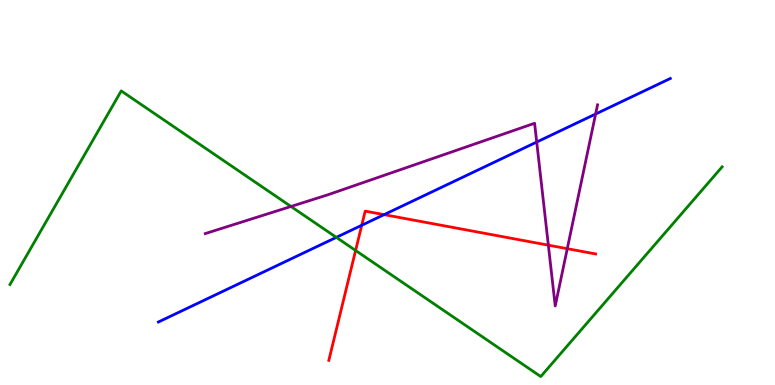[{'lines': ['blue', 'red'], 'intersections': [{'x': 4.67, 'y': 4.15}, {'x': 4.96, 'y': 4.42}]}, {'lines': ['green', 'red'], 'intersections': [{'x': 4.59, 'y': 3.49}]}, {'lines': ['purple', 'red'], 'intersections': [{'x': 7.08, 'y': 3.63}, {'x': 7.32, 'y': 3.54}]}, {'lines': ['blue', 'green'], 'intersections': [{'x': 4.34, 'y': 3.83}]}, {'lines': ['blue', 'purple'], 'intersections': [{'x': 6.93, 'y': 6.31}, {'x': 7.69, 'y': 7.04}]}, {'lines': ['green', 'purple'], 'intersections': [{'x': 3.75, 'y': 4.64}]}]